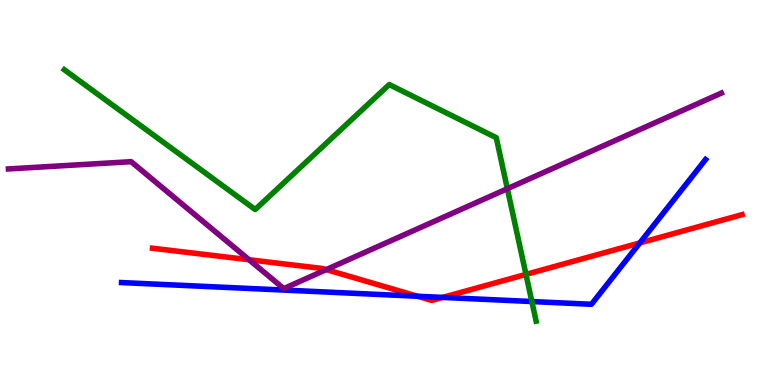[{'lines': ['blue', 'red'], 'intersections': [{'x': 5.39, 'y': 2.31}, {'x': 5.71, 'y': 2.27}, {'x': 8.26, 'y': 3.69}]}, {'lines': ['green', 'red'], 'intersections': [{'x': 6.79, 'y': 2.87}]}, {'lines': ['purple', 'red'], 'intersections': [{'x': 3.21, 'y': 3.25}, {'x': 4.21, 'y': 3.0}]}, {'lines': ['blue', 'green'], 'intersections': [{'x': 6.86, 'y': 2.17}]}, {'lines': ['blue', 'purple'], 'intersections': []}, {'lines': ['green', 'purple'], 'intersections': [{'x': 6.55, 'y': 5.1}]}]